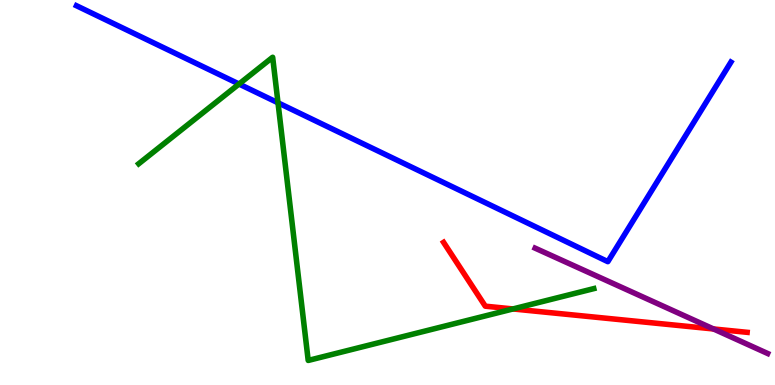[{'lines': ['blue', 'red'], 'intersections': []}, {'lines': ['green', 'red'], 'intersections': [{'x': 6.62, 'y': 1.98}]}, {'lines': ['purple', 'red'], 'intersections': [{'x': 9.21, 'y': 1.46}]}, {'lines': ['blue', 'green'], 'intersections': [{'x': 3.08, 'y': 7.82}, {'x': 3.59, 'y': 7.33}]}, {'lines': ['blue', 'purple'], 'intersections': []}, {'lines': ['green', 'purple'], 'intersections': []}]